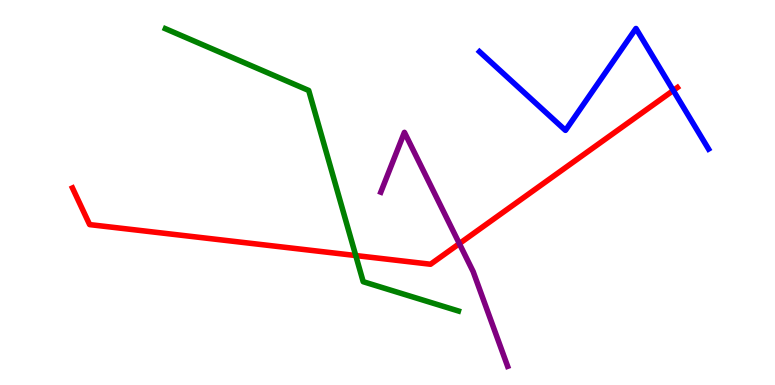[{'lines': ['blue', 'red'], 'intersections': [{'x': 8.69, 'y': 7.65}]}, {'lines': ['green', 'red'], 'intersections': [{'x': 4.59, 'y': 3.36}]}, {'lines': ['purple', 'red'], 'intersections': [{'x': 5.93, 'y': 3.67}]}, {'lines': ['blue', 'green'], 'intersections': []}, {'lines': ['blue', 'purple'], 'intersections': []}, {'lines': ['green', 'purple'], 'intersections': []}]